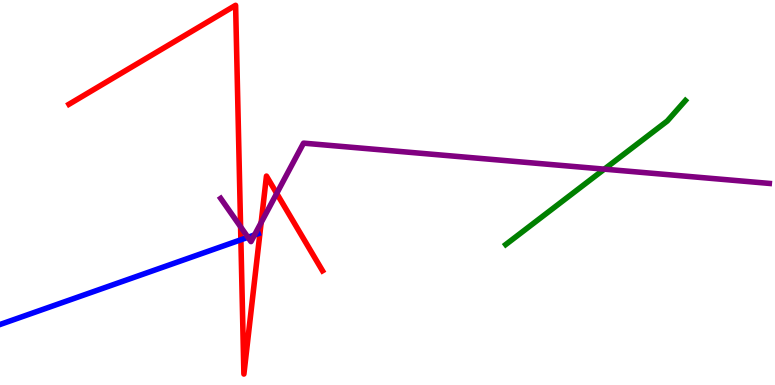[{'lines': ['blue', 'red'], 'intersections': [{'x': 3.11, 'y': 3.77}]}, {'lines': ['green', 'red'], 'intersections': []}, {'lines': ['purple', 'red'], 'intersections': [{'x': 3.1, 'y': 4.11}, {'x': 3.37, 'y': 4.22}, {'x': 3.57, 'y': 4.98}]}, {'lines': ['blue', 'green'], 'intersections': []}, {'lines': ['blue', 'purple'], 'intersections': [{'x': 3.2, 'y': 3.84}, {'x': 3.28, 'y': 3.9}]}, {'lines': ['green', 'purple'], 'intersections': [{'x': 7.8, 'y': 5.61}]}]